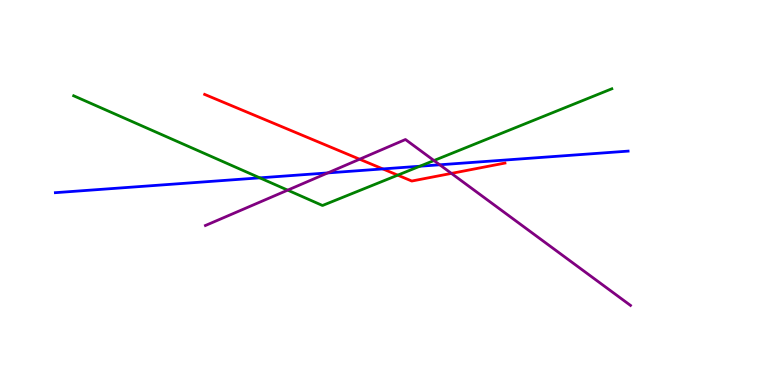[{'lines': ['blue', 'red'], 'intersections': [{'x': 4.94, 'y': 5.61}]}, {'lines': ['green', 'red'], 'intersections': [{'x': 5.13, 'y': 5.45}]}, {'lines': ['purple', 'red'], 'intersections': [{'x': 4.64, 'y': 5.86}, {'x': 5.82, 'y': 5.5}]}, {'lines': ['blue', 'green'], 'intersections': [{'x': 3.35, 'y': 5.38}, {'x': 5.42, 'y': 5.68}]}, {'lines': ['blue', 'purple'], 'intersections': [{'x': 4.23, 'y': 5.51}, {'x': 5.67, 'y': 5.72}]}, {'lines': ['green', 'purple'], 'intersections': [{'x': 3.71, 'y': 5.06}, {'x': 5.6, 'y': 5.83}]}]